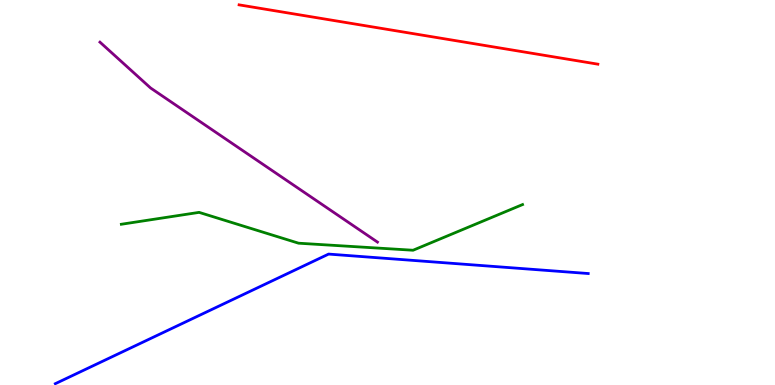[{'lines': ['blue', 'red'], 'intersections': []}, {'lines': ['green', 'red'], 'intersections': []}, {'lines': ['purple', 'red'], 'intersections': []}, {'lines': ['blue', 'green'], 'intersections': []}, {'lines': ['blue', 'purple'], 'intersections': []}, {'lines': ['green', 'purple'], 'intersections': []}]